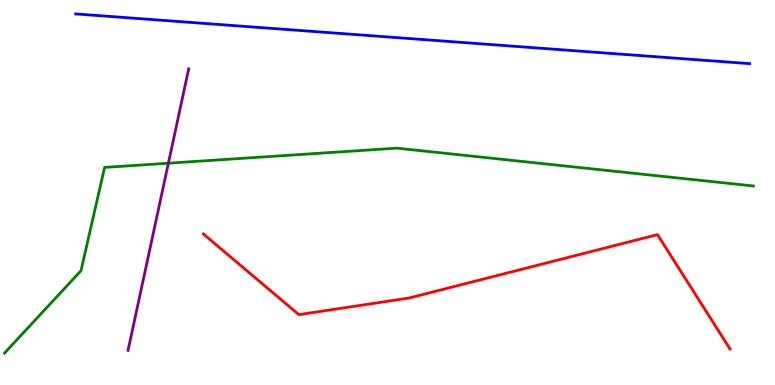[{'lines': ['blue', 'red'], 'intersections': []}, {'lines': ['green', 'red'], 'intersections': []}, {'lines': ['purple', 'red'], 'intersections': []}, {'lines': ['blue', 'green'], 'intersections': []}, {'lines': ['blue', 'purple'], 'intersections': []}, {'lines': ['green', 'purple'], 'intersections': [{'x': 2.17, 'y': 5.76}]}]